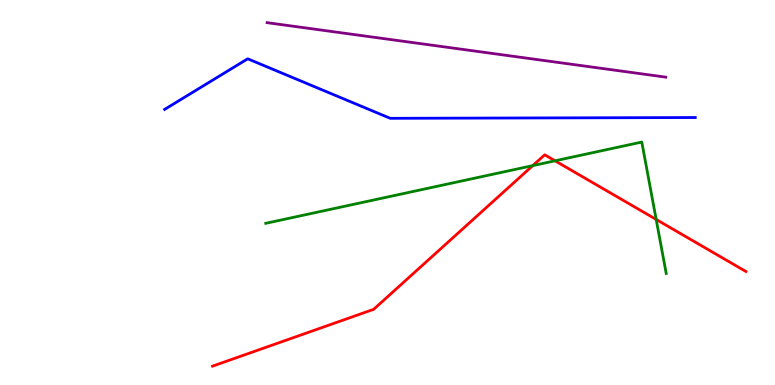[{'lines': ['blue', 'red'], 'intersections': []}, {'lines': ['green', 'red'], 'intersections': [{'x': 6.87, 'y': 5.7}, {'x': 7.16, 'y': 5.82}, {'x': 8.47, 'y': 4.3}]}, {'lines': ['purple', 'red'], 'intersections': []}, {'lines': ['blue', 'green'], 'intersections': []}, {'lines': ['blue', 'purple'], 'intersections': []}, {'lines': ['green', 'purple'], 'intersections': []}]